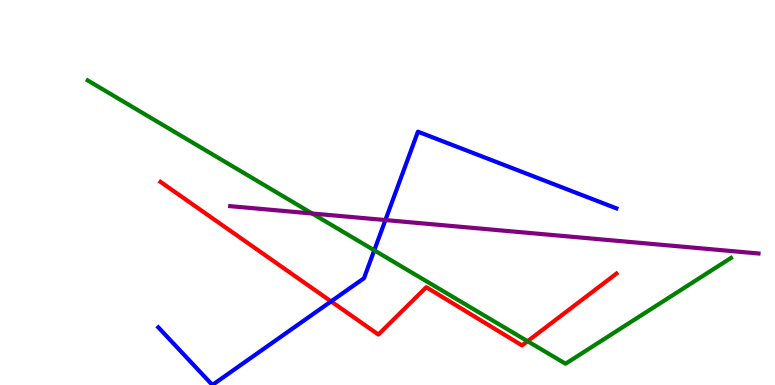[{'lines': ['blue', 'red'], 'intersections': [{'x': 4.27, 'y': 2.17}]}, {'lines': ['green', 'red'], 'intersections': [{'x': 6.81, 'y': 1.14}]}, {'lines': ['purple', 'red'], 'intersections': []}, {'lines': ['blue', 'green'], 'intersections': [{'x': 4.83, 'y': 3.5}]}, {'lines': ['blue', 'purple'], 'intersections': [{'x': 4.97, 'y': 4.28}]}, {'lines': ['green', 'purple'], 'intersections': [{'x': 4.03, 'y': 4.45}]}]